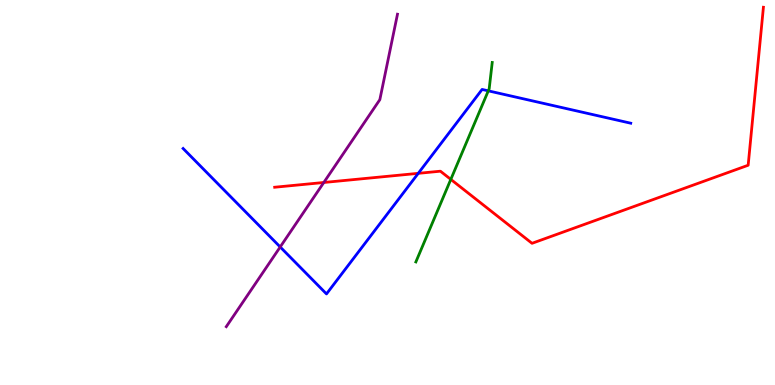[{'lines': ['blue', 'red'], 'intersections': [{'x': 5.4, 'y': 5.5}]}, {'lines': ['green', 'red'], 'intersections': [{'x': 5.82, 'y': 5.34}]}, {'lines': ['purple', 'red'], 'intersections': [{'x': 4.18, 'y': 5.26}]}, {'lines': ['blue', 'green'], 'intersections': [{'x': 6.3, 'y': 7.64}]}, {'lines': ['blue', 'purple'], 'intersections': [{'x': 3.62, 'y': 3.59}]}, {'lines': ['green', 'purple'], 'intersections': []}]